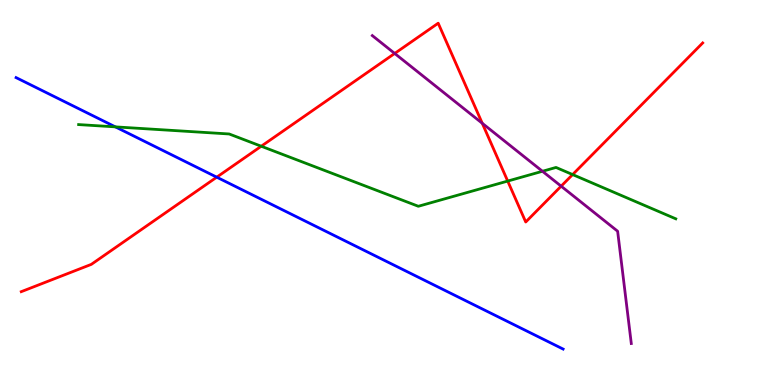[{'lines': ['blue', 'red'], 'intersections': [{'x': 2.8, 'y': 5.4}]}, {'lines': ['green', 'red'], 'intersections': [{'x': 3.37, 'y': 6.2}, {'x': 6.55, 'y': 5.3}, {'x': 7.39, 'y': 5.47}]}, {'lines': ['purple', 'red'], 'intersections': [{'x': 5.09, 'y': 8.61}, {'x': 6.22, 'y': 6.8}, {'x': 7.24, 'y': 5.16}]}, {'lines': ['blue', 'green'], 'intersections': [{'x': 1.49, 'y': 6.7}]}, {'lines': ['blue', 'purple'], 'intersections': []}, {'lines': ['green', 'purple'], 'intersections': [{'x': 7.0, 'y': 5.55}]}]